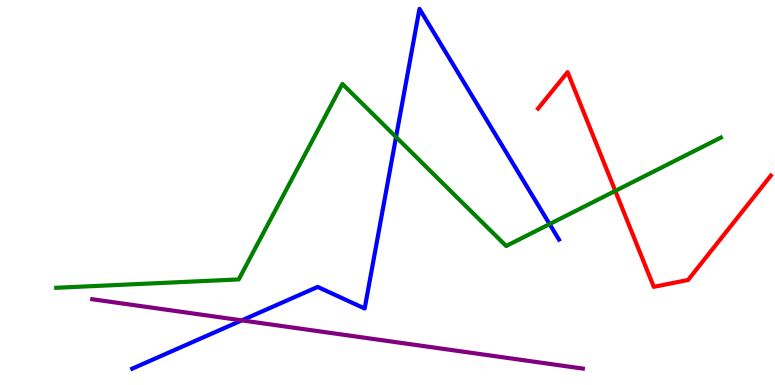[{'lines': ['blue', 'red'], 'intersections': []}, {'lines': ['green', 'red'], 'intersections': [{'x': 7.94, 'y': 5.04}]}, {'lines': ['purple', 'red'], 'intersections': []}, {'lines': ['blue', 'green'], 'intersections': [{'x': 5.11, 'y': 6.44}, {'x': 7.09, 'y': 4.18}]}, {'lines': ['blue', 'purple'], 'intersections': [{'x': 3.12, 'y': 1.68}]}, {'lines': ['green', 'purple'], 'intersections': []}]